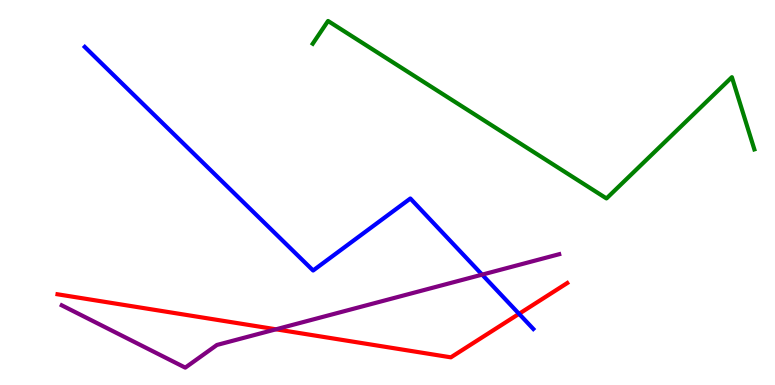[{'lines': ['blue', 'red'], 'intersections': [{'x': 6.7, 'y': 1.85}]}, {'lines': ['green', 'red'], 'intersections': []}, {'lines': ['purple', 'red'], 'intersections': [{'x': 3.56, 'y': 1.45}]}, {'lines': ['blue', 'green'], 'intersections': []}, {'lines': ['blue', 'purple'], 'intersections': [{'x': 6.22, 'y': 2.87}]}, {'lines': ['green', 'purple'], 'intersections': []}]